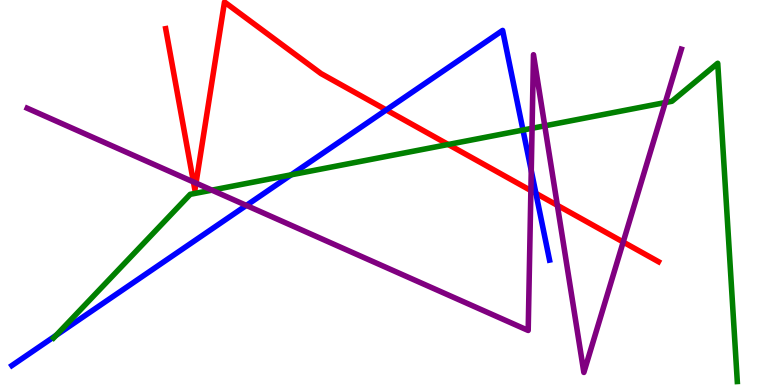[{'lines': ['blue', 'red'], 'intersections': [{'x': 4.98, 'y': 7.14}, {'x': 6.92, 'y': 4.98}]}, {'lines': ['green', 'red'], 'intersections': [{'x': 5.78, 'y': 6.25}]}, {'lines': ['purple', 'red'], 'intersections': [{'x': 2.5, 'y': 5.27}, {'x': 2.53, 'y': 5.24}, {'x': 6.85, 'y': 5.05}, {'x': 7.19, 'y': 4.67}, {'x': 8.04, 'y': 3.71}]}, {'lines': ['blue', 'green'], 'intersections': [{'x': 0.723, 'y': 1.29}, {'x': 3.76, 'y': 5.46}, {'x': 6.75, 'y': 6.62}]}, {'lines': ['blue', 'purple'], 'intersections': [{'x': 3.18, 'y': 4.66}, {'x': 6.85, 'y': 5.57}]}, {'lines': ['green', 'purple'], 'intersections': [{'x': 2.73, 'y': 5.06}, {'x': 6.87, 'y': 6.67}, {'x': 7.03, 'y': 6.73}, {'x': 8.58, 'y': 7.34}]}]